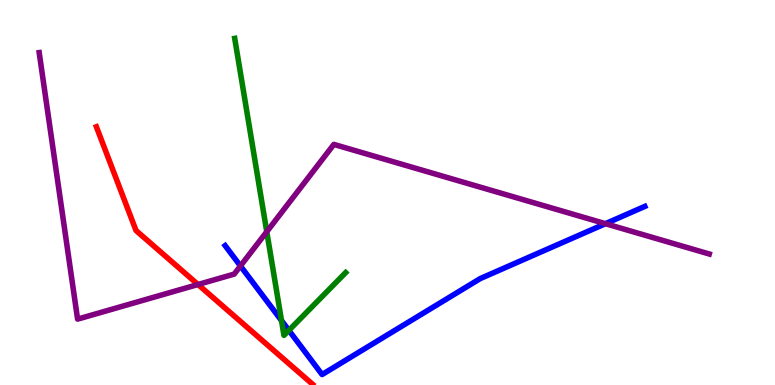[{'lines': ['blue', 'red'], 'intersections': []}, {'lines': ['green', 'red'], 'intersections': []}, {'lines': ['purple', 'red'], 'intersections': [{'x': 2.55, 'y': 2.61}]}, {'lines': ['blue', 'green'], 'intersections': [{'x': 3.63, 'y': 1.67}, {'x': 3.73, 'y': 1.42}]}, {'lines': ['blue', 'purple'], 'intersections': [{'x': 3.1, 'y': 3.09}, {'x': 7.81, 'y': 4.19}]}, {'lines': ['green', 'purple'], 'intersections': [{'x': 3.44, 'y': 3.98}]}]